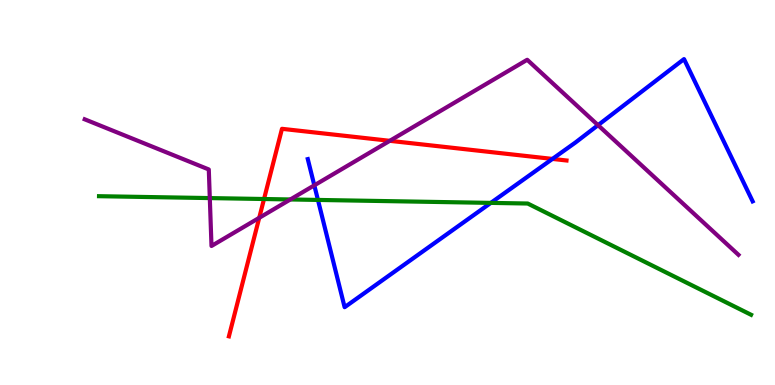[{'lines': ['blue', 'red'], 'intersections': [{'x': 7.13, 'y': 5.87}]}, {'lines': ['green', 'red'], 'intersections': [{'x': 3.41, 'y': 4.83}]}, {'lines': ['purple', 'red'], 'intersections': [{'x': 3.34, 'y': 4.34}, {'x': 5.03, 'y': 6.34}]}, {'lines': ['blue', 'green'], 'intersections': [{'x': 4.1, 'y': 4.81}, {'x': 6.33, 'y': 4.73}]}, {'lines': ['blue', 'purple'], 'intersections': [{'x': 4.06, 'y': 5.19}, {'x': 7.72, 'y': 6.75}]}, {'lines': ['green', 'purple'], 'intersections': [{'x': 2.71, 'y': 4.85}, {'x': 3.75, 'y': 4.82}]}]